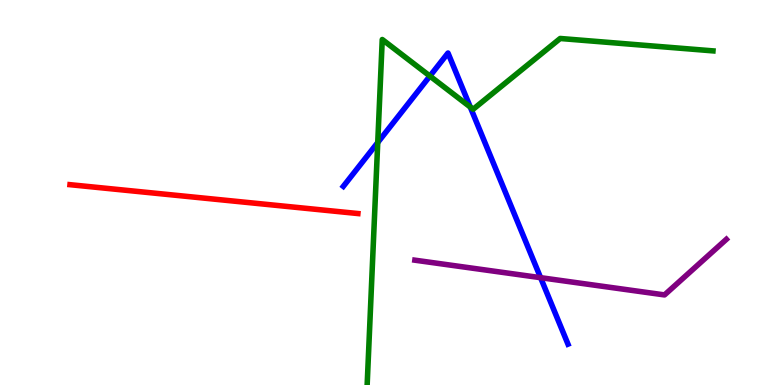[{'lines': ['blue', 'red'], 'intersections': []}, {'lines': ['green', 'red'], 'intersections': []}, {'lines': ['purple', 'red'], 'intersections': []}, {'lines': ['blue', 'green'], 'intersections': [{'x': 4.87, 'y': 6.3}, {'x': 5.55, 'y': 8.02}, {'x': 6.07, 'y': 7.22}]}, {'lines': ['blue', 'purple'], 'intersections': [{'x': 6.98, 'y': 2.79}]}, {'lines': ['green', 'purple'], 'intersections': []}]